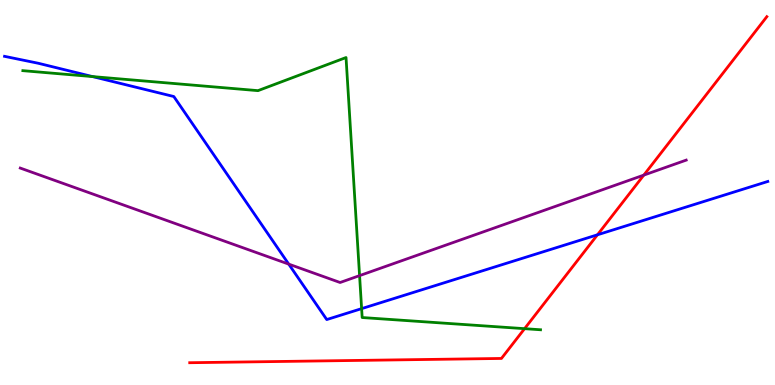[{'lines': ['blue', 'red'], 'intersections': [{'x': 7.71, 'y': 3.9}]}, {'lines': ['green', 'red'], 'intersections': [{'x': 6.77, 'y': 1.46}]}, {'lines': ['purple', 'red'], 'intersections': [{'x': 8.31, 'y': 5.45}]}, {'lines': ['blue', 'green'], 'intersections': [{'x': 1.19, 'y': 8.01}, {'x': 4.67, 'y': 1.98}]}, {'lines': ['blue', 'purple'], 'intersections': [{'x': 3.73, 'y': 3.14}]}, {'lines': ['green', 'purple'], 'intersections': [{'x': 4.64, 'y': 2.84}]}]